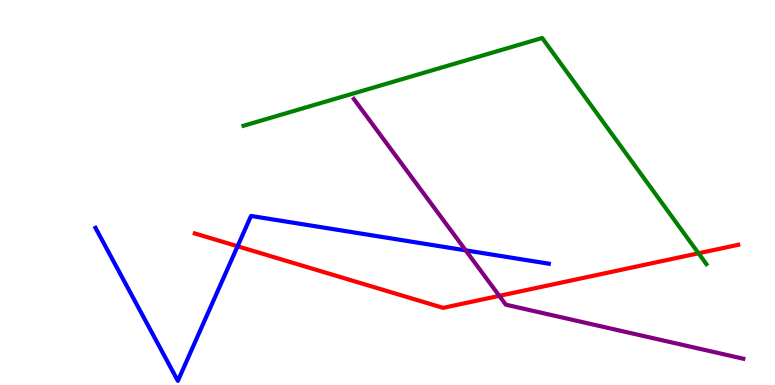[{'lines': ['blue', 'red'], 'intersections': [{'x': 3.07, 'y': 3.6}]}, {'lines': ['green', 'red'], 'intersections': [{'x': 9.01, 'y': 3.42}]}, {'lines': ['purple', 'red'], 'intersections': [{'x': 6.44, 'y': 2.32}]}, {'lines': ['blue', 'green'], 'intersections': []}, {'lines': ['blue', 'purple'], 'intersections': [{'x': 6.01, 'y': 3.5}]}, {'lines': ['green', 'purple'], 'intersections': []}]